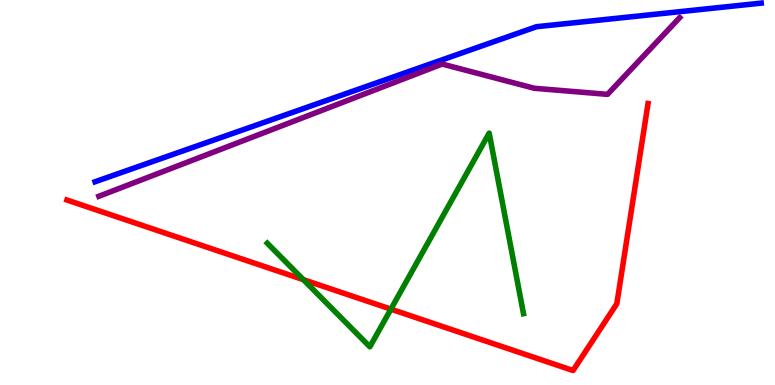[{'lines': ['blue', 'red'], 'intersections': []}, {'lines': ['green', 'red'], 'intersections': [{'x': 3.91, 'y': 2.74}, {'x': 5.04, 'y': 1.97}]}, {'lines': ['purple', 'red'], 'intersections': []}, {'lines': ['blue', 'green'], 'intersections': []}, {'lines': ['blue', 'purple'], 'intersections': []}, {'lines': ['green', 'purple'], 'intersections': []}]